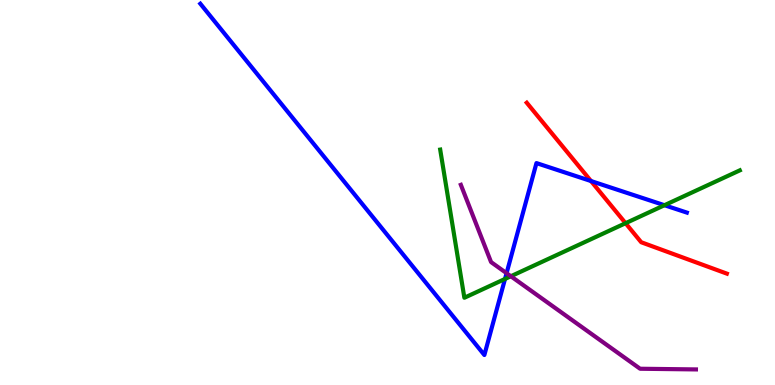[{'lines': ['blue', 'red'], 'intersections': [{'x': 7.63, 'y': 5.3}]}, {'lines': ['green', 'red'], 'intersections': [{'x': 8.07, 'y': 4.2}]}, {'lines': ['purple', 'red'], 'intersections': []}, {'lines': ['blue', 'green'], 'intersections': [{'x': 6.52, 'y': 2.75}, {'x': 8.57, 'y': 4.67}]}, {'lines': ['blue', 'purple'], 'intersections': [{'x': 6.54, 'y': 2.9}]}, {'lines': ['green', 'purple'], 'intersections': [{'x': 6.59, 'y': 2.82}]}]